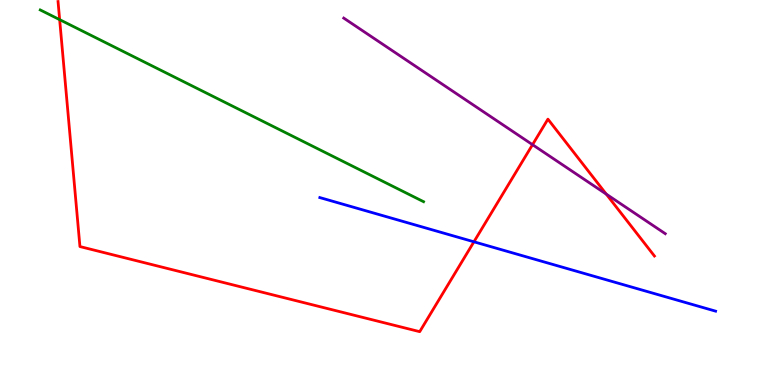[{'lines': ['blue', 'red'], 'intersections': [{'x': 6.12, 'y': 3.72}]}, {'lines': ['green', 'red'], 'intersections': [{'x': 0.77, 'y': 9.49}]}, {'lines': ['purple', 'red'], 'intersections': [{'x': 6.87, 'y': 6.24}, {'x': 7.82, 'y': 4.96}]}, {'lines': ['blue', 'green'], 'intersections': []}, {'lines': ['blue', 'purple'], 'intersections': []}, {'lines': ['green', 'purple'], 'intersections': []}]